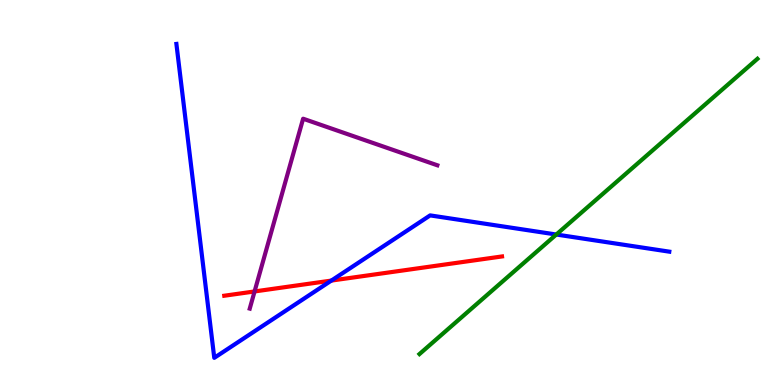[{'lines': ['blue', 'red'], 'intersections': [{'x': 4.28, 'y': 2.71}]}, {'lines': ['green', 'red'], 'intersections': []}, {'lines': ['purple', 'red'], 'intersections': [{'x': 3.28, 'y': 2.43}]}, {'lines': ['blue', 'green'], 'intersections': [{'x': 7.18, 'y': 3.91}]}, {'lines': ['blue', 'purple'], 'intersections': []}, {'lines': ['green', 'purple'], 'intersections': []}]